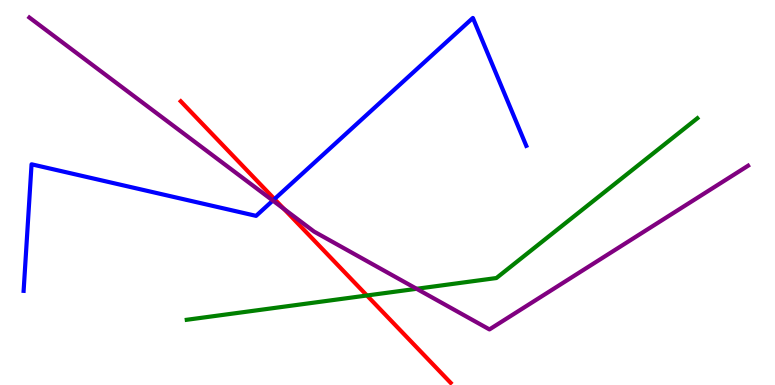[{'lines': ['blue', 'red'], 'intersections': [{'x': 3.54, 'y': 4.83}]}, {'lines': ['green', 'red'], 'intersections': [{'x': 4.73, 'y': 2.32}]}, {'lines': ['purple', 'red'], 'intersections': [{'x': 3.66, 'y': 4.57}]}, {'lines': ['blue', 'green'], 'intersections': []}, {'lines': ['blue', 'purple'], 'intersections': [{'x': 3.52, 'y': 4.79}]}, {'lines': ['green', 'purple'], 'intersections': [{'x': 5.38, 'y': 2.5}]}]